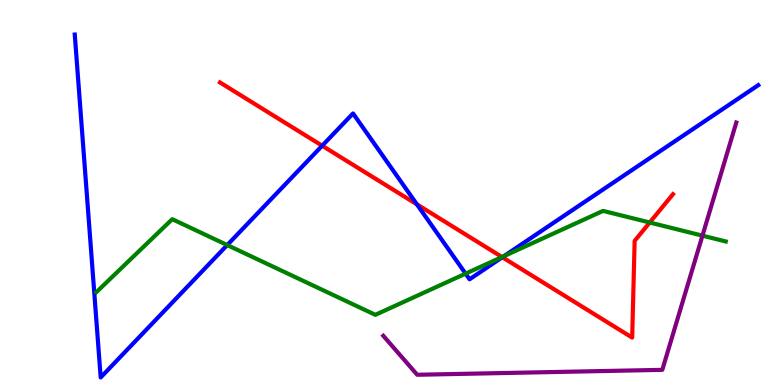[{'lines': ['blue', 'red'], 'intersections': [{'x': 4.16, 'y': 6.22}, {'x': 5.38, 'y': 4.69}, {'x': 6.48, 'y': 3.32}]}, {'lines': ['green', 'red'], 'intersections': [{'x': 6.48, 'y': 3.32}, {'x': 8.38, 'y': 4.22}]}, {'lines': ['purple', 'red'], 'intersections': []}, {'lines': ['blue', 'green'], 'intersections': [{'x': 2.93, 'y': 3.63}, {'x': 6.01, 'y': 2.89}, {'x': 6.5, 'y': 3.35}]}, {'lines': ['blue', 'purple'], 'intersections': []}, {'lines': ['green', 'purple'], 'intersections': [{'x': 9.06, 'y': 3.88}]}]